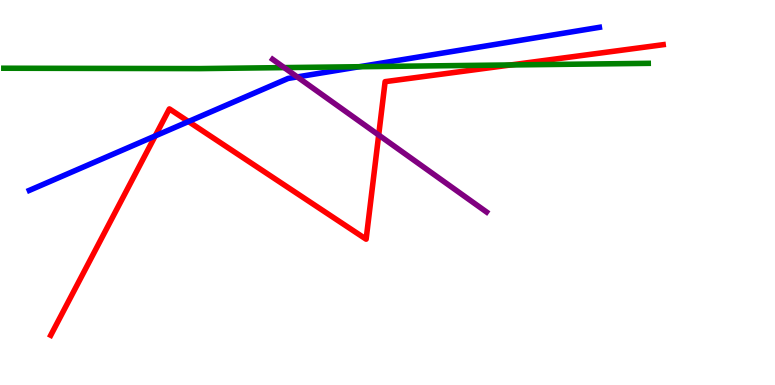[{'lines': ['blue', 'red'], 'intersections': [{'x': 2.0, 'y': 6.47}, {'x': 2.43, 'y': 6.84}]}, {'lines': ['green', 'red'], 'intersections': [{'x': 6.59, 'y': 8.31}]}, {'lines': ['purple', 'red'], 'intersections': [{'x': 4.89, 'y': 6.49}]}, {'lines': ['blue', 'green'], 'intersections': [{'x': 4.64, 'y': 8.27}]}, {'lines': ['blue', 'purple'], 'intersections': [{'x': 3.84, 'y': 8.0}]}, {'lines': ['green', 'purple'], 'intersections': [{'x': 3.67, 'y': 8.24}]}]